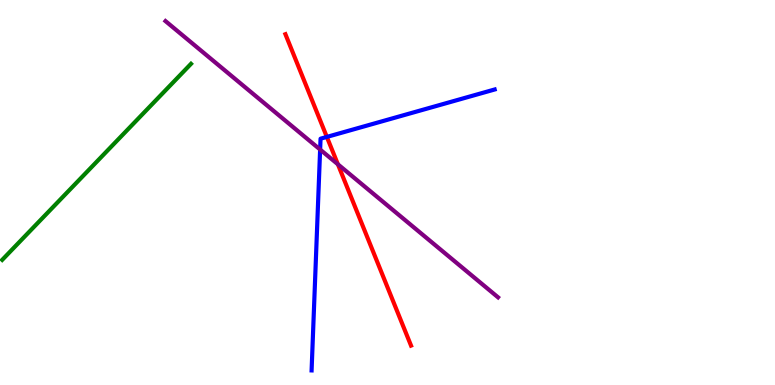[{'lines': ['blue', 'red'], 'intersections': [{'x': 4.22, 'y': 6.44}]}, {'lines': ['green', 'red'], 'intersections': []}, {'lines': ['purple', 'red'], 'intersections': [{'x': 4.36, 'y': 5.73}]}, {'lines': ['blue', 'green'], 'intersections': []}, {'lines': ['blue', 'purple'], 'intersections': [{'x': 4.13, 'y': 6.12}]}, {'lines': ['green', 'purple'], 'intersections': []}]